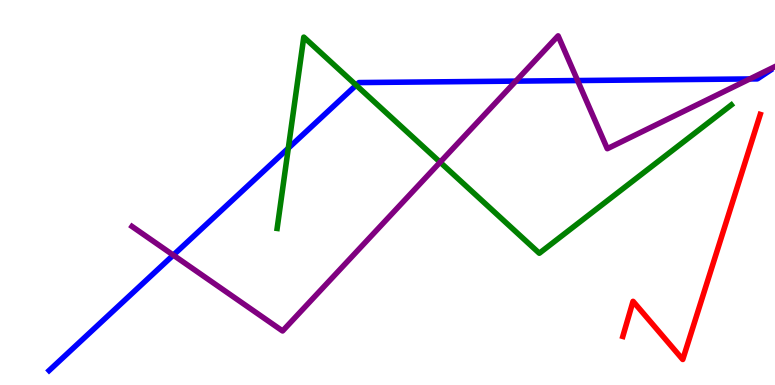[{'lines': ['blue', 'red'], 'intersections': []}, {'lines': ['green', 'red'], 'intersections': []}, {'lines': ['purple', 'red'], 'intersections': []}, {'lines': ['blue', 'green'], 'intersections': [{'x': 3.72, 'y': 6.15}, {'x': 4.6, 'y': 7.79}]}, {'lines': ['blue', 'purple'], 'intersections': [{'x': 2.24, 'y': 3.37}, {'x': 6.66, 'y': 7.89}, {'x': 7.45, 'y': 7.91}, {'x': 9.67, 'y': 7.95}]}, {'lines': ['green', 'purple'], 'intersections': [{'x': 5.68, 'y': 5.79}]}]